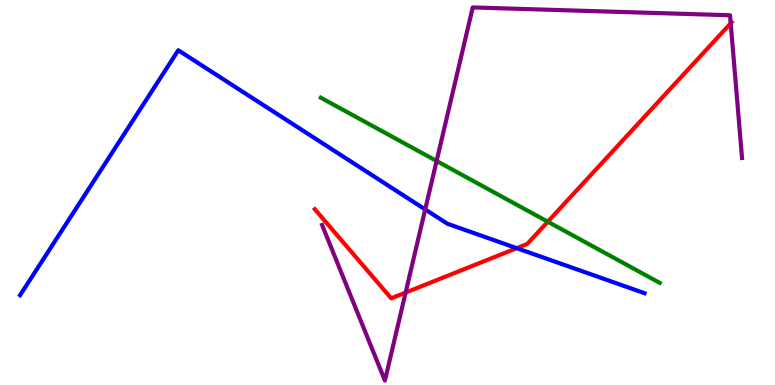[{'lines': ['blue', 'red'], 'intersections': [{'x': 6.67, 'y': 3.55}]}, {'lines': ['green', 'red'], 'intersections': [{'x': 7.07, 'y': 4.24}]}, {'lines': ['purple', 'red'], 'intersections': [{'x': 5.23, 'y': 2.4}, {'x': 9.43, 'y': 9.39}]}, {'lines': ['blue', 'green'], 'intersections': []}, {'lines': ['blue', 'purple'], 'intersections': [{'x': 5.49, 'y': 4.56}]}, {'lines': ['green', 'purple'], 'intersections': [{'x': 5.63, 'y': 5.82}]}]